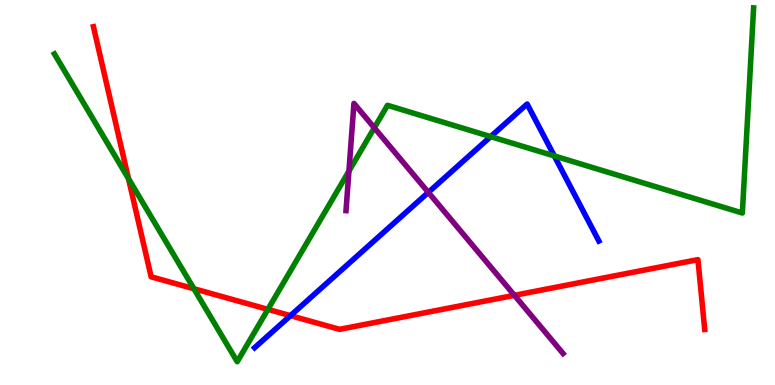[{'lines': ['blue', 'red'], 'intersections': [{'x': 3.75, 'y': 1.8}]}, {'lines': ['green', 'red'], 'intersections': [{'x': 1.66, 'y': 5.36}, {'x': 2.5, 'y': 2.5}, {'x': 3.46, 'y': 1.96}]}, {'lines': ['purple', 'red'], 'intersections': [{'x': 6.64, 'y': 2.33}]}, {'lines': ['blue', 'green'], 'intersections': [{'x': 6.33, 'y': 6.45}, {'x': 7.15, 'y': 5.95}]}, {'lines': ['blue', 'purple'], 'intersections': [{'x': 5.53, 'y': 5.0}]}, {'lines': ['green', 'purple'], 'intersections': [{'x': 4.5, 'y': 5.56}, {'x': 4.83, 'y': 6.68}]}]